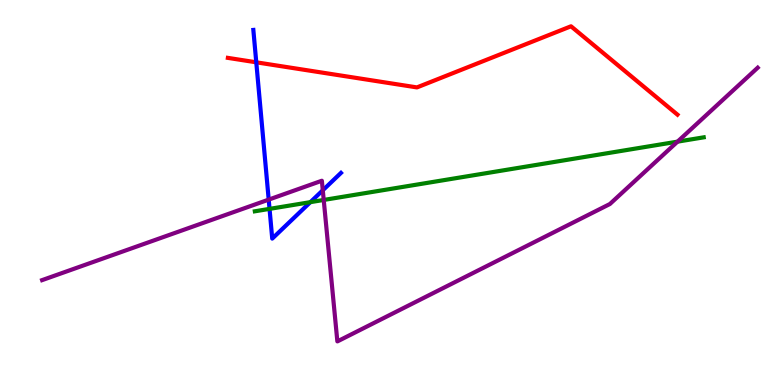[{'lines': ['blue', 'red'], 'intersections': [{'x': 3.31, 'y': 8.38}]}, {'lines': ['green', 'red'], 'intersections': []}, {'lines': ['purple', 'red'], 'intersections': []}, {'lines': ['blue', 'green'], 'intersections': [{'x': 3.48, 'y': 4.57}, {'x': 4.0, 'y': 4.75}]}, {'lines': ['blue', 'purple'], 'intersections': [{'x': 3.47, 'y': 4.82}, {'x': 4.17, 'y': 5.06}]}, {'lines': ['green', 'purple'], 'intersections': [{'x': 4.18, 'y': 4.81}, {'x': 8.74, 'y': 6.32}]}]